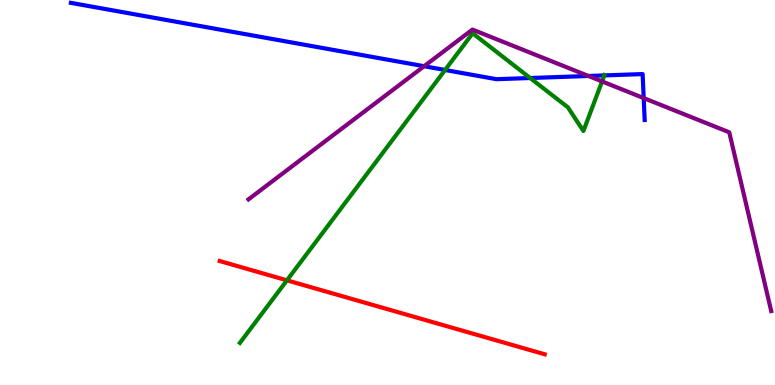[{'lines': ['blue', 'red'], 'intersections': []}, {'lines': ['green', 'red'], 'intersections': [{'x': 3.7, 'y': 2.72}]}, {'lines': ['purple', 'red'], 'intersections': []}, {'lines': ['blue', 'green'], 'intersections': [{'x': 5.74, 'y': 8.18}, {'x': 6.84, 'y': 7.97}, {'x': 7.8, 'y': 8.04}]}, {'lines': ['blue', 'purple'], 'intersections': [{'x': 5.47, 'y': 8.28}, {'x': 7.59, 'y': 8.03}, {'x': 8.31, 'y': 7.45}]}, {'lines': ['green', 'purple'], 'intersections': [{'x': 7.77, 'y': 7.89}]}]